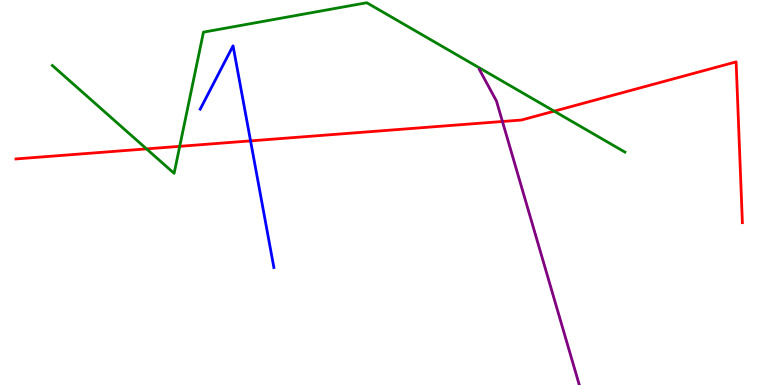[{'lines': ['blue', 'red'], 'intersections': [{'x': 3.23, 'y': 6.34}]}, {'lines': ['green', 'red'], 'intersections': [{'x': 1.89, 'y': 6.13}, {'x': 2.32, 'y': 6.2}, {'x': 7.15, 'y': 7.11}]}, {'lines': ['purple', 'red'], 'intersections': [{'x': 6.48, 'y': 6.84}]}, {'lines': ['blue', 'green'], 'intersections': []}, {'lines': ['blue', 'purple'], 'intersections': []}, {'lines': ['green', 'purple'], 'intersections': []}]